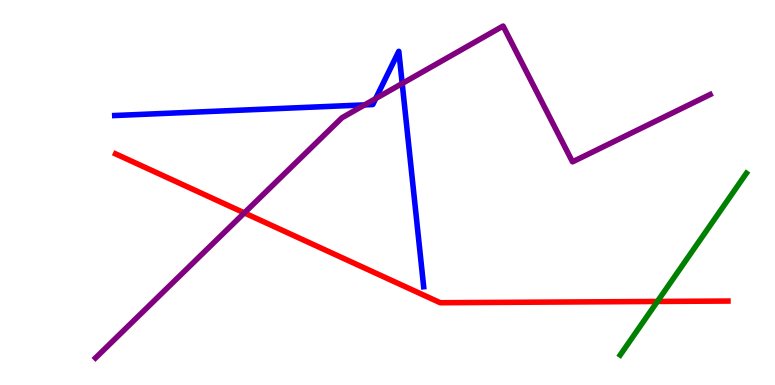[{'lines': ['blue', 'red'], 'intersections': []}, {'lines': ['green', 'red'], 'intersections': [{'x': 8.48, 'y': 2.17}]}, {'lines': ['purple', 'red'], 'intersections': [{'x': 3.15, 'y': 4.47}]}, {'lines': ['blue', 'green'], 'intersections': []}, {'lines': ['blue', 'purple'], 'intersections': [{'x': 4.7, 'y': 7.28}, {'x': 4.85, 'y': 7.44}, {'x': 5.19, 'y': 7.83}]}, {'lines': ['green', 'purple'], 'intersections': []}]